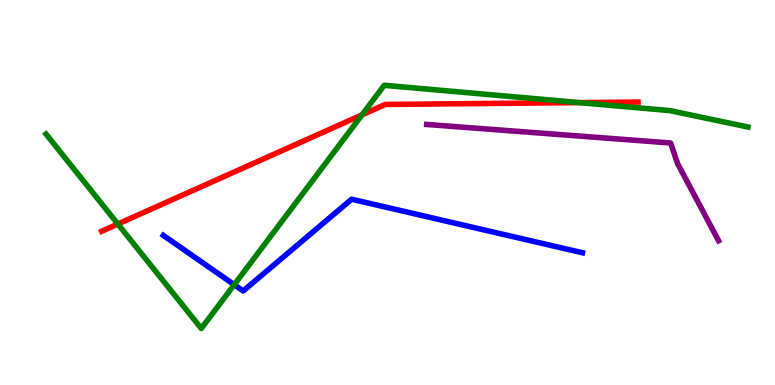[{'lines': ['blue', 'red'], 'intersections': []}, {'lines': ['green', 'red'], 'intersections': [{'x': 1.52, 'y': 4.18}, {'x': 4.67, 'y': 7.02}, {'x': 7.48, 'y': 7.33}]}, {'lines': ['purple', 'red'], 'intersections': []}, {'lines': ['blue', 'green'], 'intersections': [{'x': 3.02, 'y': 2.6}]}, {'lines': ['blue', 'purple'], 'intersections': []}, {'lines': ['green', 'purple'], 'intersections': []}]